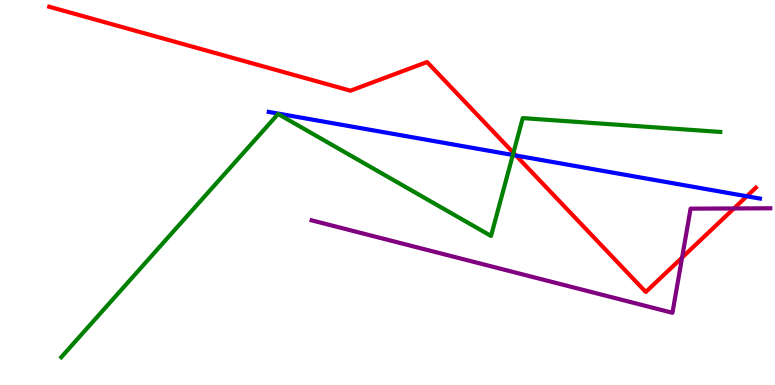[{'lines': ['blue', 'red'], 'intersections': [{'x': 6.66, 'y': 5.96}, {'x': 9.64, 'y': 4.9}]}, {'lines': ['green', 'red'], 'intersections': [{'x': 6.62, 'y': 6.03}]}, {'lines': ['purple', 'red'], 'intersections': [{'x': 8.8, 'y': 3.31}, {'x': 9.47, 'y': 4.59}]}, {'lines': ['blue', 'green'], 'intersections': [{'x': 6.62, 'y': 5.97}]}, {'lines': ['blue', 'purple'], 'intersections': []}, {'lines': ['green', 'purple'], 'intersections': []}]